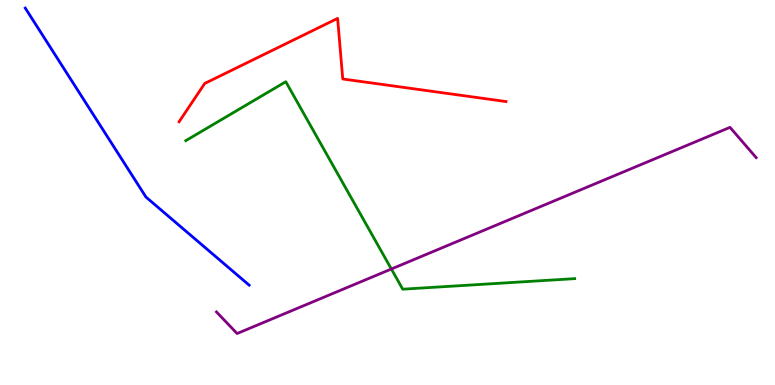[{'lines': ['blue', 'red'], 'intersections': []}, {'lines': ['green', 'red'], 'intersections': []}, {'lines': ['purple', 'red'], 'intersections': []}, {'lines': ['blue', 'green'], 'intersections': []}, {'lines': ['blue', 'purple'], 'intersections': []}, {'lines': ['green', 'purple'], 'intersections': [{'x': 5.05, 'y': 3.01}]}]